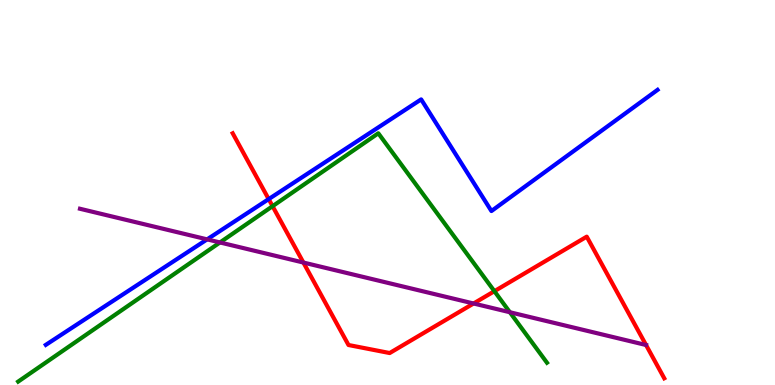[{'lines': ['blue', 'red'], 'intersections': [{'x': 3.47, 'y': 4.83}]}, {'lines': ['green', 'red'], 'intersections': [{'x': 3.52, 'y': 4.64}, {'x': 6.38, 'y': 2.44}]}, {'lines': ['purple', 'red'], 'intersections': [{'x': 3.91, 'y': 3.18}, {'x': 6.11, 'y': 2.12}, {'x': 8.34, 'y': 1.04}]}, {'lines': ['blue', 'green'], 'intersections': []}, {'lines': ['blue', 'purple'], 'intersections': [{'x': 2.67, 'y': 3.78}]}, {'lines': ['green', 'purple'], 'intersections': [{'x': 2.84, 'y': 3.7}, {'x': 6.58, 'y': 1.89}]}]